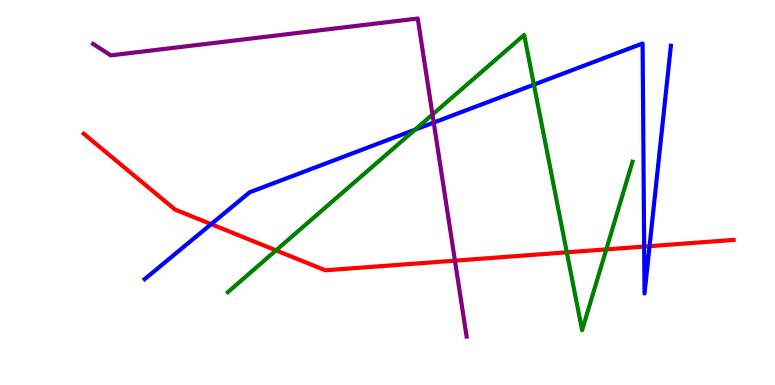[{'lines': ['blue', 'red'], 'intersections': [{'x': 2.72, 'y': 4.18}, {'x': 8.31, 'y': 3.6}, {'x': 8.38, 'y': 3.61}]}, {'lines': ['green', 'red'], 'intersections': [{'x': 3.56, 'y': 3.5}, {'x': 7.31, 'y': 3.45}, {'x': 7.82, 'y': 3.52}]}, {'lines': ['purple', 'red'], 'intersections': [{'x': 5.87, 'y': 3.23}]}, {'lines': ['blue', 'green'], 'intersections': [{'x': 5.36, 'y': 6.63}, {'x': 6.89, 'y': 7.8}]}, {'lines': ['blue', 'purple'], 'intersections': [{'x': 5.6, 'y': 6.82}]}, {'lines': ['green', 'purple'], 'intersections': [{'x': 5.58, 'y': 7.03}]}]